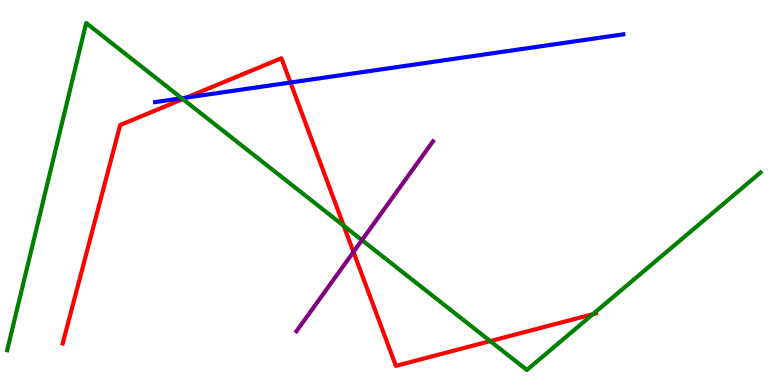[{'lines': ['blue', 'red'], 'intersections': [{'x': 2.41, 'y': 7.47}, {'x': 3.75, 'y': 7.86}]}, {'lines': ['green', 'red'], 'intersections': [{'x': 2.36, 'y': 7.43}, {'x': 4.44, 'y': 4.14}, {'x': 6.33, 'y': 1.14}, {'x': 7.65, 'y': 1.84}]}, {'lines': ['purple', 'red'], 'intersections': [{'x': 4.56, 'y': 3.46}]}, {'lines': ['blue', 'green'], 'intersections': [{'x': 2.34, 'y': 7.45}]}, {'lines': ['blue', 'purple'], 'intersections': []}, {'lines': ['green', 'purple'], 'intersections': [{'x': 4.67, 'y': 3.76}]}]